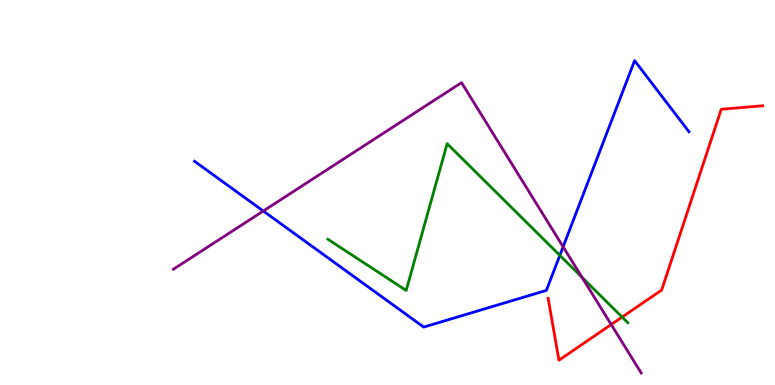[{'lines': ['blue', 'red'], 'intersections': []}, {'lines': ['green', 'red'], 'intersections': [{'x': 8.03, 'y': 1.76}]}, {'lines': ['purple', 'red'], 'intersections': [{'x': 7.89, 'y': 1.57}]}, {'lines': ['blue', 'green'], 'intersections': [{'x': 7.22, 'y': 3.37}]}, {'lines': ['blue', 'purple'], 'intersections': [{'x': 3.4, 'y': 4.52}, {'x': 7.27, 'y': 3.59}]}, {'lines': ['green', 'purple'], 'intersections': [{'x': 7.51, 'y': 2.8}]}]